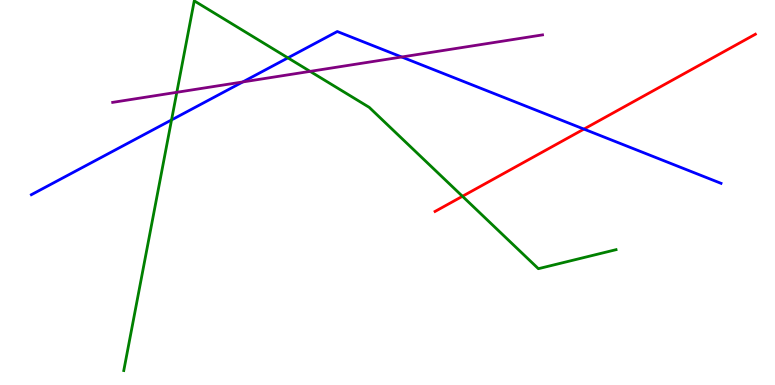[{'lines': ['blue', 'red'], 'intersections': [{'x': 7.53, 'y': 6.65}]}, {'lines': ['green', 'red'], 'intersections': [{'x': 5.97, 'y': 4.9}]}, {'lines': ['purple', 'red'], 'intersections': []}, {'lines': ['blue', 'green'], 'intersections': [{'x': 2.21, 'y': 6.88}, {'x': 3.72, 'y': 8.5}]}, {'lines': ['blue', 'purple'], 'intersections': [{'x': 3.13, 'y': 7.87}, {'x': 5.18, 'y': 8.52}]}, {'lines': ['green', 'purple'], 'intersections': [{'x': 2.28, 'y': 7.6}, {'x': 4.0, 'y': 8.15}]}]